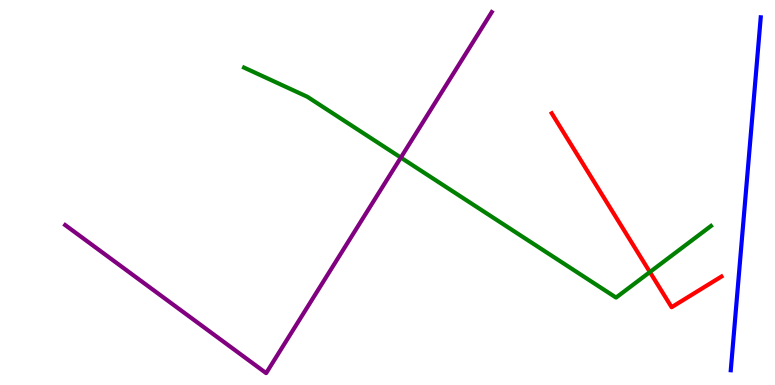[{'lines': ['blue', 'red'], 'intersections': []}, {'lines': ['green', 'red'], 'intersections': [{'x': 8.39, 'y': 2.93}]}, {'lines': ['purple', 'red'], 'intersections': []}, {'lines': ['blue', 'green'], 'intersections': []}, {'lines': ['blue', 'purple'], 'intersections': []}, {'lines': ['green', 'purple'], 'intersections': [{'x': 5.17, 'y': 5.91}]}]